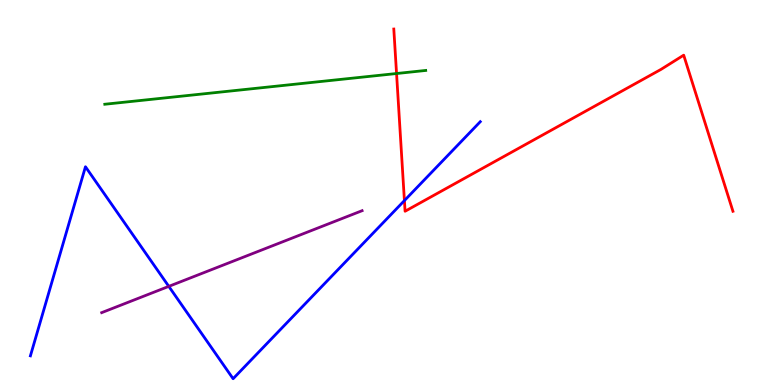[{'lines': ['blue', 'red'], 'intersections': [{'x': 5.22, 'y': 4.79}]}, {'lines': ['green', 'red'], 'intersections': [{'x': 5.12, 'y': 8.09}]}, {'lines': ['purple', 'red'], 'intersections': []}, {'lines': ['blue', 'green'], 'intersections': []}, {'lines': ['blue', 'purple'], 'intersections': [{'x': 2.18, 'y': 2.56}]}, {'lines': ['green', 'purple'], 'intersections': []}]